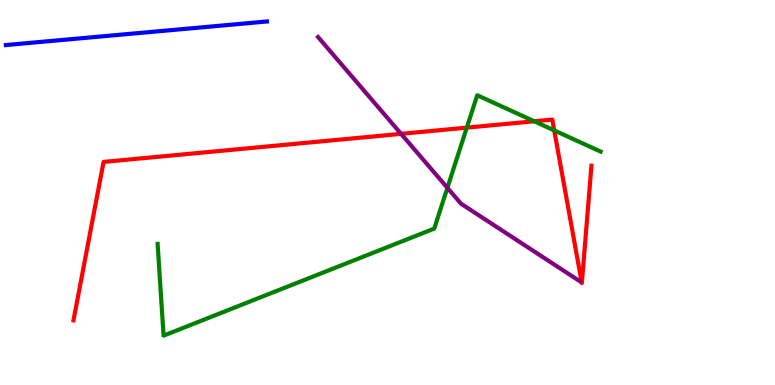[{'lines': ['blue', 'red'], 'intersections': []}, {'lines': ['green', 'red'], 'intersections': [{'x': 6.02, 'y': 6.68}, {'x': 6.89, 'y': 6.85}, {'x': 7.15, 'y': 6.61}]}, {'lines': ['purple', 'red'], 'intersections': [{'x': 5.18, 'y': 6.52}]}, {'lines': ['blue', 'green'], 'intersections': []}, {'lines': ['blue', 'purple'], 'intersections': []}, {'lines': ['green', 'purple'], 'intersections': [{'x': 5.77, 'y': 5.12}]}]